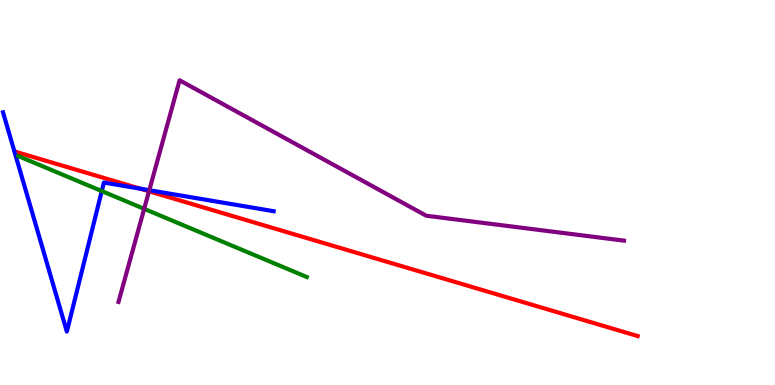[{'lines': ['blue', 'red'], 'intersections': [{'x': 1.81, 'y': 5.1}]}, {'lines': ['green', 'red'], 'intersections': []}, {'lines': ['purple', 'red'], 'intersections': [{'x': 1.92, 'y': 5.03}]}, {'lines': ['blue', 'green'], 'intersections': [{'x': 1.31, 'y': 5.04}]}, {'lines': ['blue', 'purple'], 'intersections': [{'x': 1.93, 'y': 5.06}]}, {'lines': ['green', 'purple'], 'intersections': [{'x': 1.86, 'y': 4.58}]}]